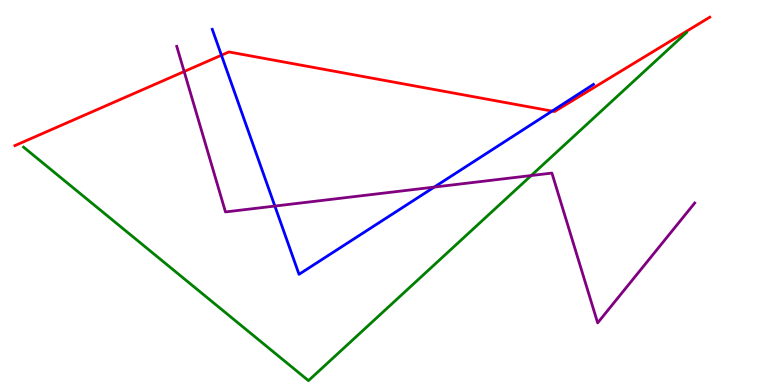[{'lines': ['blue', 'red'], 'intersections': [{'x': 2.86, 'y': 8.57}, {'x': 7.12, 'y': 7.11}]}, {'lines': ['green', 'red'], 'intersections': []}, {'lines': ['purple', 'red'], 'intersections': [{'x': 2.38, 'y': 8.14}]}, {'lines': ['blue', 'green'], 'intersections': []}, {'lines': ['blue', 'purple'], 'intersections': [{'x': 3.55, 'y': 4.65}, {'x': 5.6, 'y': 5.14}]}, {'lines': ['green', 'purple'], 'intersections': [{'x': 6.85, 'y': 5.44}]}]